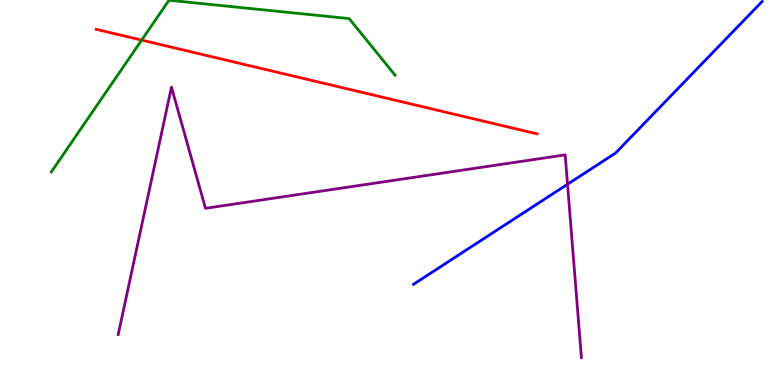[{'lines': ['blue', 'red'], 'intersections': []}, {'lines': ['green', 'red'], 'intersections': [{'x': 1.83, 'y': 8.96}]}, {'lines': ['purple', 'red'], 'intersections': []}, {'lines': ['blue', 'green'], 'intersections': []}, {'lines': ['blue', 'purple'], 'intersections': [{'x': 7.32, 'y': 5.21}]}, {'lines': ['green', 'purple'], 'intersections': []}]